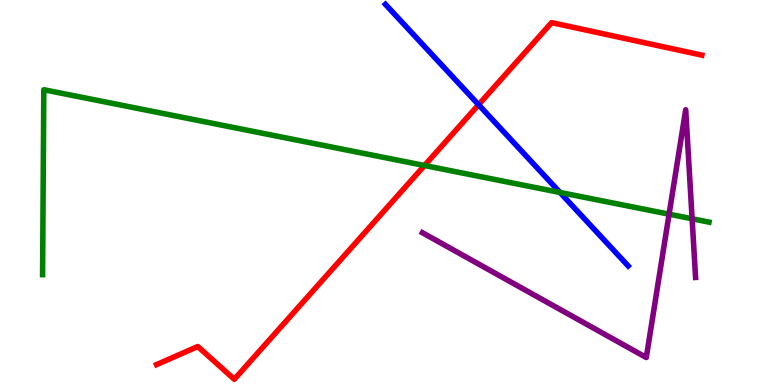[{'lines': ['blue', 'red'], 'intersections': [{'x': 6.18, 'y': 7.28}]}, {'lines': ['green', 'red'], 'intersections': [{'x': 5.48, 'y': 5.7}]}, {'lines': ['purple', 'red'], 'intersections': []}, {'lines': ['blue', 'green'], 'intersections': [{'x': 7.23, 'y': 5.0}]}, {'lines': ['blue', 'purple'], 'intersections': []}, {'lines': ['green', 'purple'], 'intersections': [{'x': 8.63, 'y': 4.44}, {'x': 8.93, 'y': 4.32}]}]